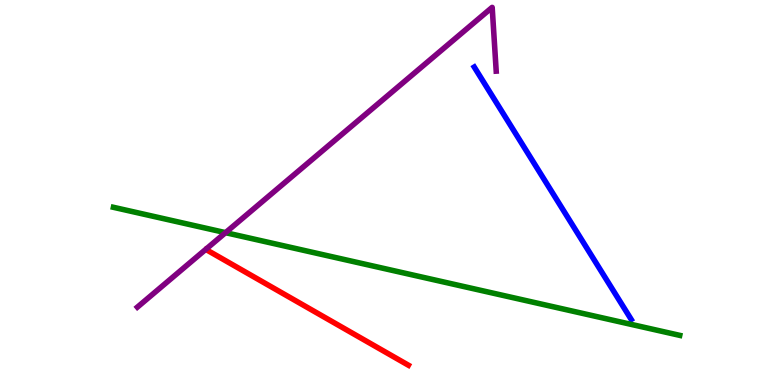[{'lines': ['blue', 'red'], 'intersections': []}, {'lines': ['green', 'red'], 'intersections': []}, {'lines': ['purple', 'red'], 'intersections': []}, {'lines': ['blue', 'green'], 'intersections': []}, {'lines': ['blue', 'purple'], 'intersections': []}, {'lines': ['green', 'purple'], 'intersections': [{'x': 2.91, 'y': 3.96}]}]